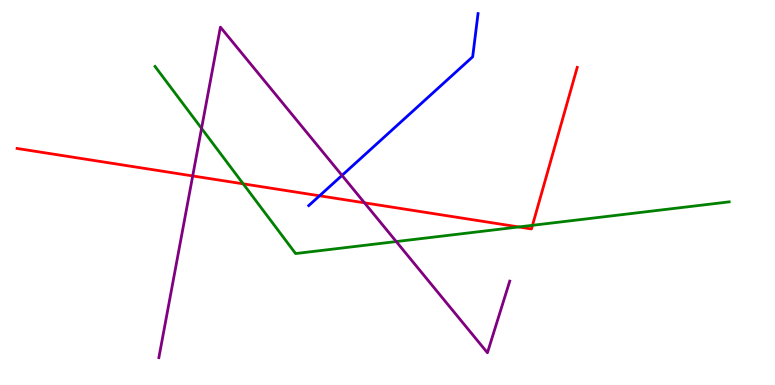[{'lines': ['blue', 'red'], 'intersections': [{'x': 4.12, 'y': 4.91}]}, {'lines': ['green', 'red'], 'intersections': [{'x': 3.14, 'y': 5.22}, {'x': 6.69, 'y': 4.11}, {'x': 6.87, 'y': 4.15}]}, {'lines': ['purple', 'red'], 'intersections': [{'x': 2.49, 'y': 5.43}, {'x': 4.7, 'y': 4.73}]}, {'lines': ['blue', 'green'], 'intersections': []}, {'lines': ['blue', 'purple'], 'intersections': [{'x': 4.41, 'y': 5.44}]}, {'lines': ['green', 'purple'], 'intersections': [{'x': 2.6, 'y': 6.67}, {'x': 5.11, 'y': 3.73}]}]